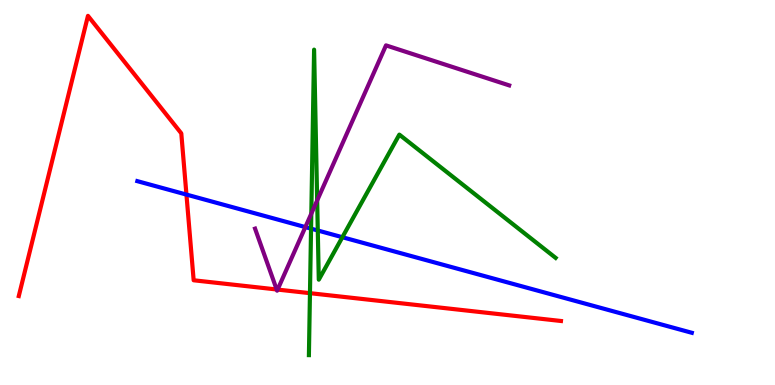[{'lines': ['blue', 'red'], 'intersections': [{'x': 2.41, 'y': 4.95}]}, {'lines': ['green', 'red'], 'intersections': [{'x': 4.0, 'y': 2.39}]}, {'lines': ['purple', 'red'], 'intersections': [{'x': 3.57, 'y': 2.48}, {'x': 3.58, 'y': 2.48}]}, {'lines': ['blue', 'green'], 'intersections': [{'x': 4.01, 'y': 4.06}, {'x': 4.1, 'y': 4.01}, {'x': 4.42, 'y': 3.84}]}, {'lines': ['blue', 'purple'], 'intersections': [{'x': 3.94, 'y': 4.1}]}, {'lines': ['green', 'purple'], 'intersections': [{'x': 4.02, 'y': 4.45}, {'x': 4.09, 'y': 4.79}]}]